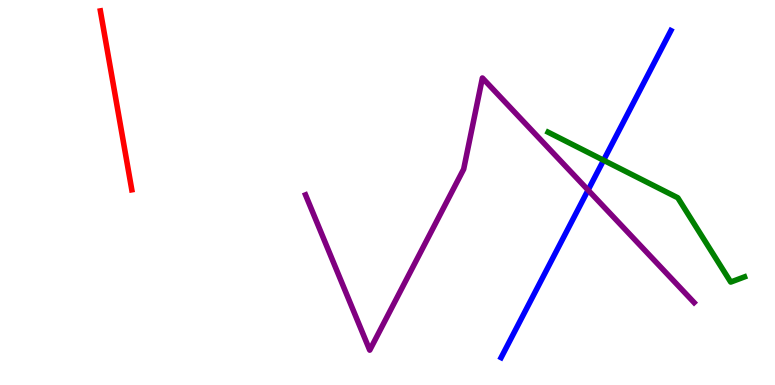[{'lines': ['blue', 'red'], 'intersections': []}, {'lines': ['green', 'red'], 'intersections': []}, {'lines': ['purple', 'red'], 'intersections': []}, {'lines': ['blue', 'green'], 'intersections': [{'x': 7.79, 'y': 5.84}]}, {'lines': ['blue', 'purple'], 'intersections': [{'x': 7.59, 'y': 5.06}]}, {'lines': ['green', 'purple'], 'intersections': []}]